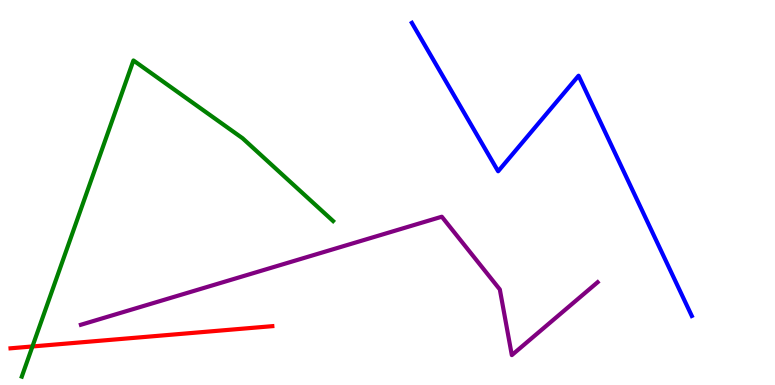[{'lines': ['blue', 'red'], 'intersections': []}, {'lines': ['green', 'red'], 'intersections': [{'x': 0.419, 'y': 1.0}]}, {'lines': ['purple', 'red'], 'intersections': []}, {'lines': ['blue', 'green'], 'intersections': []}, {'lines': ['blue', 'purple'], 'intersections': []}, {'lines': ['green', 'purple'], 'intersections': []}]